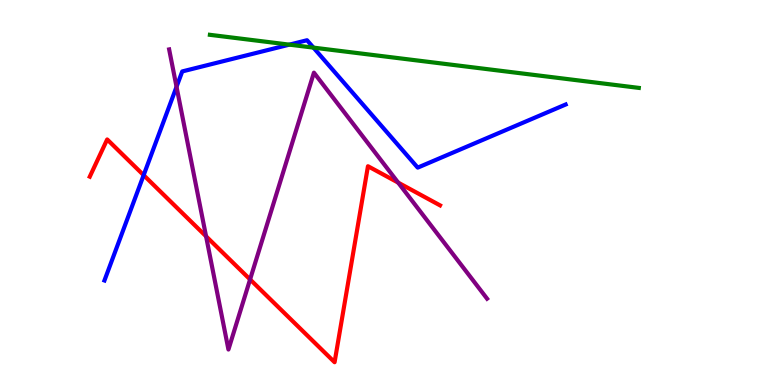[{'lines': ['blue', 'red'], 'intersections': [{'x': 1.85, 'y': 5.45}]}, {'lines': ['green', 'red'], 'intersections': []}, {'lines': ['purple', 'red'], 'intersections': [{'x': 2.66, 'y': 3.86}, {'x': 3.23, 'y': 2.74}, {'x': 5.14, 'y': 5.26}]}, {'lines': ['blue', 'green'], 'intersections': [{'x': 3.73, 'y': 8.84}, {'x': 4.04, 'y': 8.76}]}, {'lines': ['blue', 'purple'], 'intersections': [{'x': 2.28, 'y': 7.75}]}, {'lines': ['green', 'purple'], 'intersections': []}]